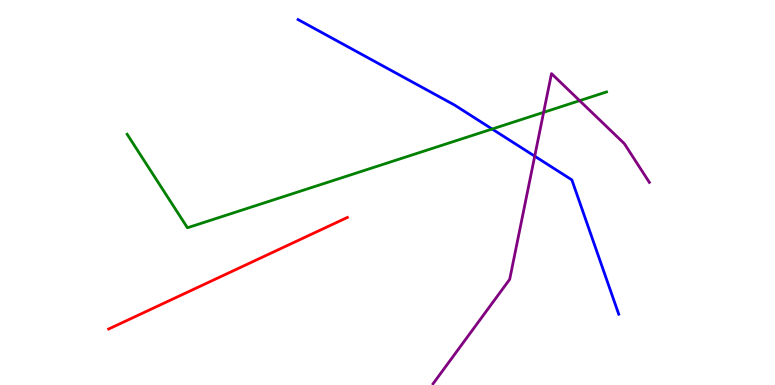[{'lines': ['blue', 'red'], 'intersections': []}, {'lines': ['green', 'red'], 'intersections': []}, {'lines': ['purple', 'red'], 'intersections': []}, {'lines': ['blue', 'green'], 'intersections': [{'x': 6.35, 'y': 6.65}]}, {'lines': ['blue', 'purple'], 'intersections': [{'x': 6.9, 'y': 5.94}]}, {'lines': ['green', 'purple'], 'intersections': [{'x': 7.01, 'y': 7.08}, {'x': 7.48, 'y': 7.39}]}]